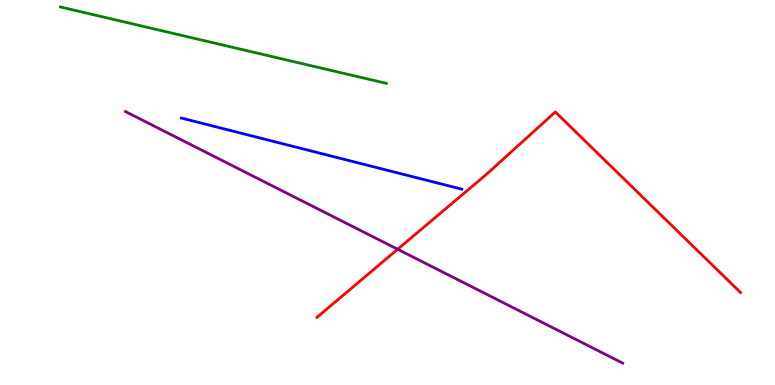[{'lines': ['blue', 'red'], 'intersections': []}, {'lines': ['green', 'red'], 'intersections': []}, {'lines': ['purple', 'red'], 'intersections': [{'x': 5.13, 'y': 3.53}]}, {'lines': ['blue', 'green'], 'intersections': []}, {'lines': ['blue', 'purple'], 'intersections': []}, {'lines': ['green', 'purple'], 'intersections': []}]